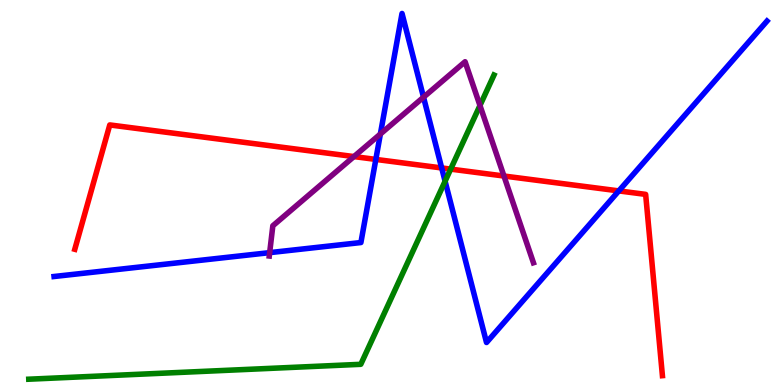[{'lines': ['blue', 'red'], 'intersections': [{'x': 4.85, 'y': 5.86}, {'x': 5.7, 'y': 5.64}, {'x': 7.98, 'y': 5.04}]}, {'lines': ['green', 'red'], 'intersections': [{'x': 5.82, 'y': 5.61}]}, {'lines': ['purple', 'red'], 'intersections': [{'x': 4.57, 'y': 5.93}, {'x': 6.5, 'y': 5.43}]}, {'lines': ['blue', 'green'], 'intersections': [{'x': 5.74, 'y': 5.29}]}, {'lines': ['blue', 'purple'], 'intersections': [{'x': 3.48, 'y': 3.44}, {'x': 4.91, 'y': 6.52}, {'x': 5.46, 'y': 7.48}]}, {'lines': ['green', 'purple'], 'intersections': [{'x': 6.19, 'y': 7.26}]}]